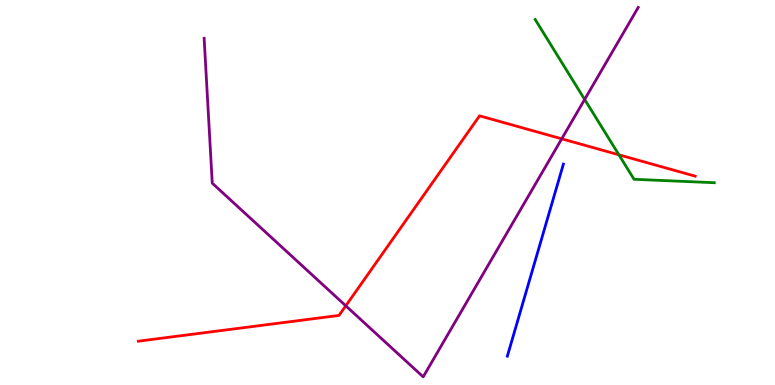[{'lines': ['blue', 'red'], 'intersections': []}, {'lines': ['green', 'red'], 'intersections': [{'x': 7.99, 'y': 5.98}]}, {'lines': ['purple', 'red'], 'intersections': [{'x': 4.46, 'y': 2.06}, {'x': 7.25, 'y': 6.39}]}, {'lines': ['blue', 'green'], 'intersections': []}, {'lines': ['blue', 'purple'], 'intersections': []}, {'lines': ['green', 'purple'], 'intersections': [{'x': 7.54, 'y': 7.42}]}]